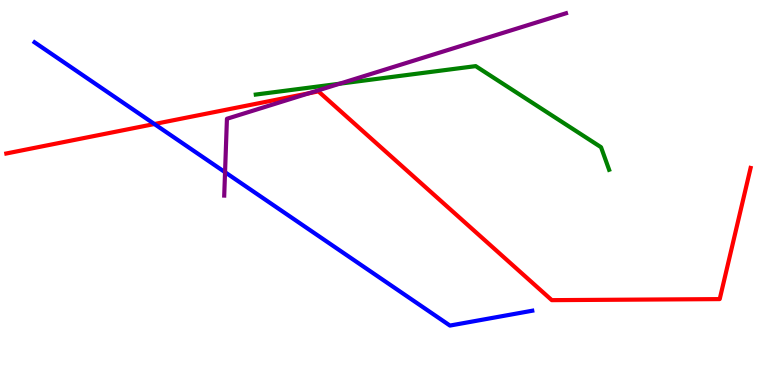[{'lines': ['blue', 'red'], 'intersections': [{'x': 1.99, 'y': 6.78}]}, {'lines': ['green', 'red'], 'intersections': []}, {'lines': ['purple', 'red'], 'intersections': [{'x': 3.99, 'y': 7.58}]}, {'lines': ['blue', 'green'], 'intersections': []}, {'lines': ['blue', 'purple'], 'intersections': [{'x': 2.9, 'y': 5.53}]}, {'lines': ['green', 'purple'], 'intersections': [{'x': 4.38, 'y': 7.83}]}]